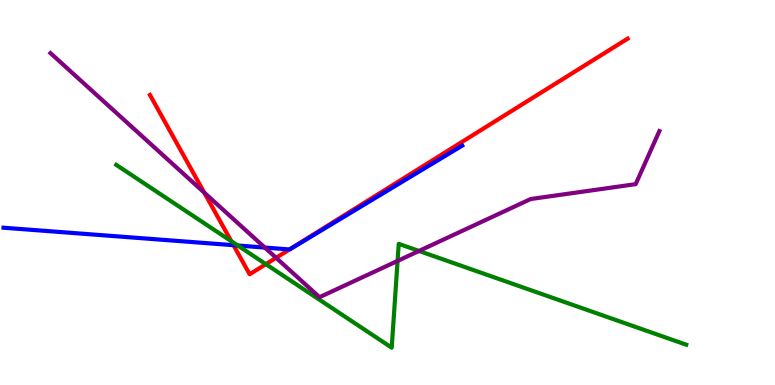[{'lines': ['blue', 'red'], 'intersections': [{'x': 3.01, 'y': 3.63}, {'x': 3.74, 'y': 3.52}]}, {'lines': ['green', 'red'], 'intersections': [{'x': 2.98, 'y': 3.74}, {'x': 3.43, 'y': 3.14}]}, {'lines': ['purple', 'red'], 'intersections': [{'x': 2.64, 'y': 5.0}, {'x': 3.56, 'y': 3.3}]}, {'lines': ['blue', 'green'], 'intersections': [{'x': 3.07, 'y': 3.62}]}, {'lines': ['blue', 'purple'], 'intersections': [{'x': 3.42, 'y': 3.57}]}, {'lines': ['green', 'purple'], 'intersections': [{'x': 5.13, 'y': 3.22}, {'x': 5.41, 'y': 3.48}]}]